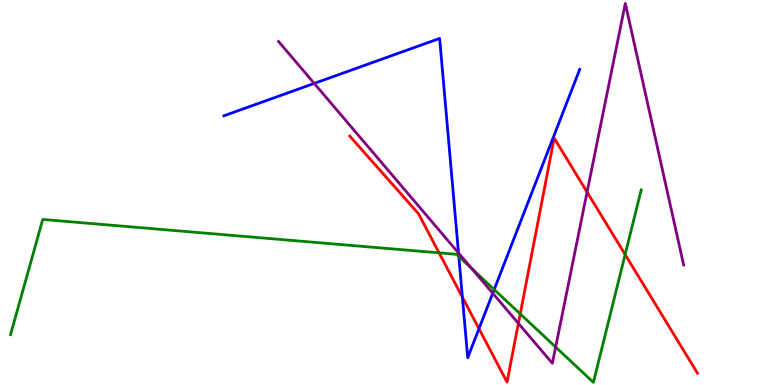[{'lines': ['blue', 'red'], 'intersections': [{'x': 5.97, 'y': 2.28}, {'x': 6.18, 'y': 1.46}]}, {'lines': ['green', 'red'], 'intersections': [{'x': 5.67, 'y': 3.43}, {'x': 6.71, 'y': 1.85}, {'x': 8.07, 'y': 3.39}]}, {'lines': ['purple', 'red'], 'intersections': [{'x': 6.69, 'y': 1.6}, {'x': 7.58, 'y': 5.01}]}, {'lines': ['blue', 'green'], 'intersections': [{'x': 5.92, 'y': 3.34}, {'x': 6.38, 'y': 2.48}]}, {'lines': ['blue', 'purple'], 'intersections': [{'x': 4.05, 'y': 7.83}, {'x': 5.92, 'y': 3.43}, {'x': 6.36, 'y': 2.38}]}, {'lines': ['green', 'purple'], 'intersections': [{'x': 6.09, 'y': 3.02}, {'x': 7.17, 'y': 0.986}]}]